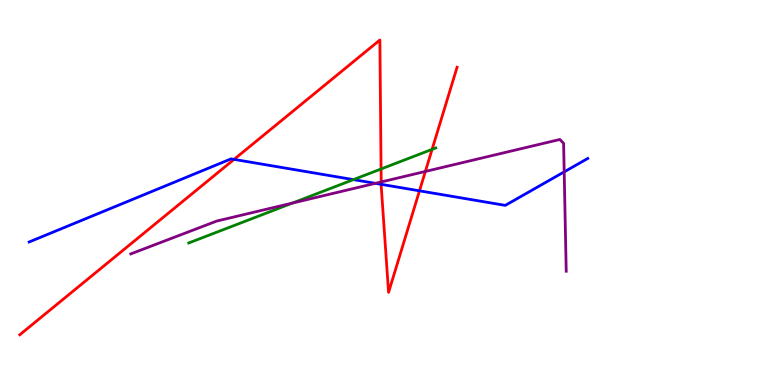[{'lines': ['blue', 'red'], 'intersections': [{'x': 3.02, 'y': 5.86}, {'x': 4.92, 'y': 5.21}, {'x': 5.41, 'y': 5.04}]}, {'lines': ['green', 'red'], 'intersections': [{'x': 4.92, 'y': 5.61}, {'x': 5.58, 'y': 6.12}]}, {'lines': ['purple', 'red'], 'intersections': [{'x': 4.92, 'y': 5.27}, {'x': 5.49, 'y': 5.55}]}, {'lines': ['blue', 'green'], 'intersections': [{'x': 4.56, 'y': 5.33}]}, {'lines': ['blue', 'purple'], 'intersections': [{'x': 4.84, 'y': 5.24}, {'x': 7.28, 'y': 5.54}]}, {'lines': ['green', 'purple'], 'intersections': [{'x': 3.77, 'y': 4.73}]}]